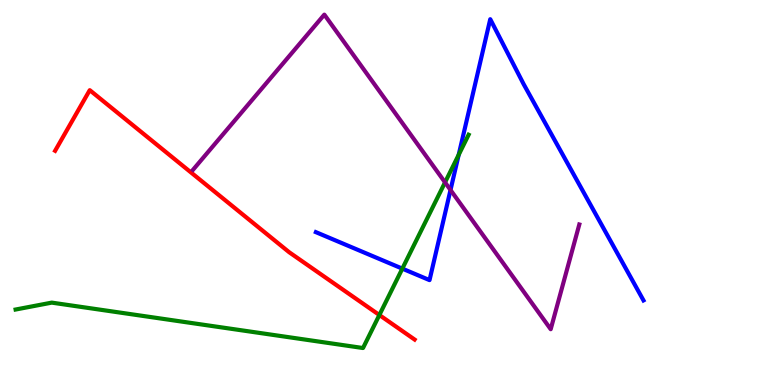[{'lines': ['blue', 'red'], 'intersections': []}, {'lines': ['green', 'red'], 'intersections': [{'x': 4.9, 'y': 1.82}]}, {'lines': ['purple', 'red'], 'intersections': []}, {'lines': ['blue', 'green'], 'intersections': [{'x': 5.19, 'y': 3.02}, {'x': 5.92, 'y': 5.98}]}, {'lines': ['blue', 'purple'], 'intersections': [{'x': 5.81, 'y': 5.07}]}, {'lines': ['green', 'purple'], 'intersections': [{'x': 5.74, 'y': 5.26}]}]